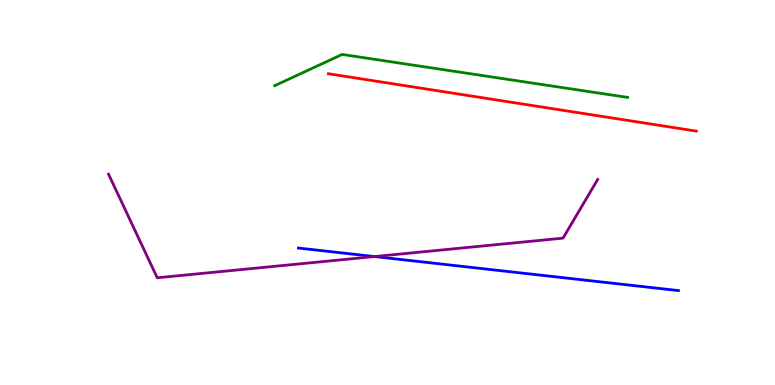[{'lines': ['blue', 'red'], 'intersections': []}, {'lines': ['green', 'red'], 'intersections': []}, {'lines': ['purple', 'red'], 'intersections': []}, {'lines': ['blue', 'green'], 'intersections': []}, {'lines': ['blue', 'purple'], 'intersections': [{'x': 4.83, 'y': 3.34}]}, {'lines': ['green', 'purple'], 'intersections': []}]